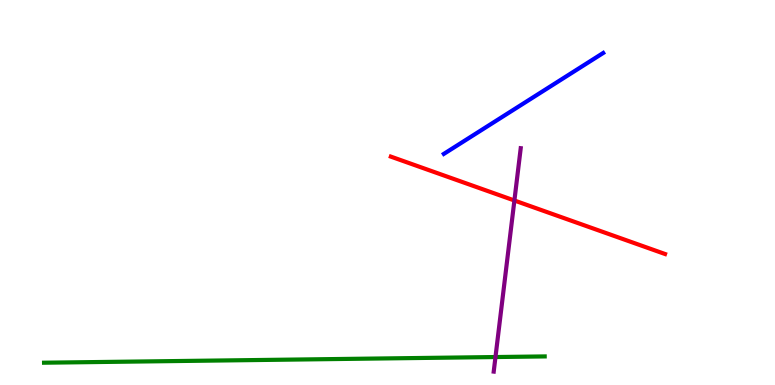[{'lines': ['blue', 'red'], 'intersections': []}, {'lines': ['green', 'red'], 'intersections': []}, {'lines': ['purple', 'red'], 'intersections': [{'x': 6.64, 'y': 4.79}]}, {'lines': ['blue', 'green'], 'intersections': []}, {'lines': ['blue', 'purple'], 'intersections': []}, {'lines': ['green', 'purple'], 'intersections': [{'x': 6.39, 'y': 0.726}]}]